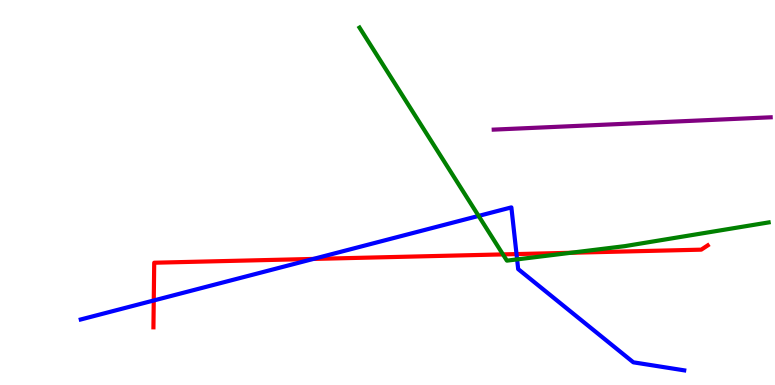[{'lines': ['blue', 'red'], 'intersections': [{'x': 1.98, 'y': 2.2}, {'x': 4.04, 'y': 3.27}, {'x': 6.66, 'y': 3.4}]}, {'lines': ['green', 'red'], 'intersections': [{'x': 6.49, 'y': 3.39}, {'x': 7.37, 'y': 3.43}]}, {'lines': ['purple', 'red'], 'intersections': []}, {'lines': ['blue', 'green'], 'intersections': [{'x': 6.18, 'y': 4.39}, {'x': 6.67, 'y': 3.26}]}, {'lines': ['blue', 'purple'], 'intersections': []}, {'lines': ['green', 'purple'], 'intersections': []}]